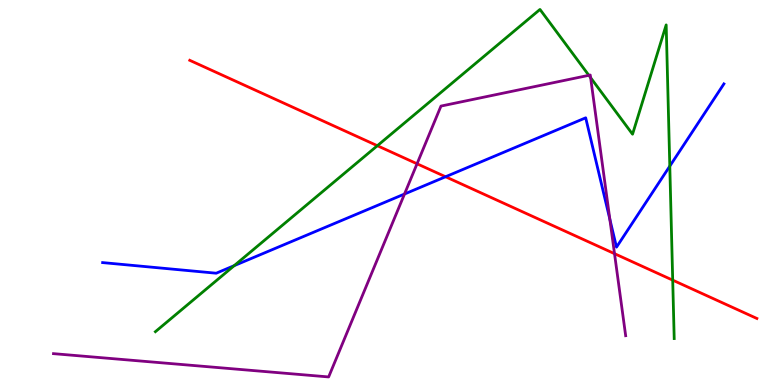[{'lines': ['blue', 'red'], 'intersections': [{'x': 5.75, 'y': 5.41}]}, {'lines': ['green', 'red'], 'intersections': [{'x': 4.87, 'y': 6.22}, {'x': 8.68, 'y': 2.72}]}, {'lines': ['purple', 'red'], 'intersections': [{'x': 5.38, 'y': 5.75}, {'x': 7.93, 'y': 3.41}]}, {'lines': ['blue', 'green'], 'intersections': [{'x': 3.02, 'y': 3.1}, {'x': 8.64, 'y': 5.68}]}, {'lines': ['blue', 'purple'], 'intersections': [{'x': 5.22, 'y': 4.96}, {'x': 7.87, 'y': 4.31}]}, {'lines': ['green', 'purple'], 'intersections': [{'x': 7.6, 'y': 8.04}, {'x': 7.62, 'y': 7.98}]}]